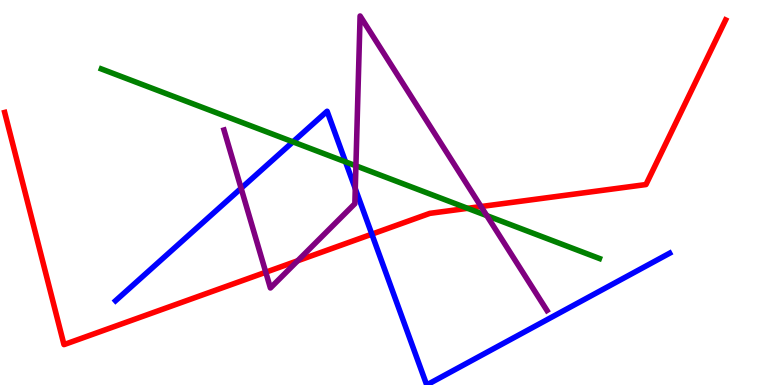[{'lines': ['blue', 'red'], 'intersections': [{'x': 4.8, 'y': 3.92}]}, {'lines': ['green', 'red'], 'intersections': [{'x': 6.03, 'y': 4.59}]}, {'lines': ['purple', 'red'], 'intersections': [{'x': 3.43, 'y': 2.93}, {'x': 3.84, 'y': 3.23}, {'x': 6.21, 'y': 4.64}]}, {'lines': ['blue', 'green'], 'intersections': [{'x': 3.78, 'y': 6.32}, {'x': 4.46, 'y': 5.8}]}, {'lines': ['blue', 'purple'], 'intersections': [{'x': 3.11, 'y': 5.11}, {'x': 4.58, 'y': 5.1}]}, {'lines': ['green', 'purple'], 'intersections': [{'x': 4.59, 'y': 5.69}, {'x': 6.28, 'y': 4.4}]}]